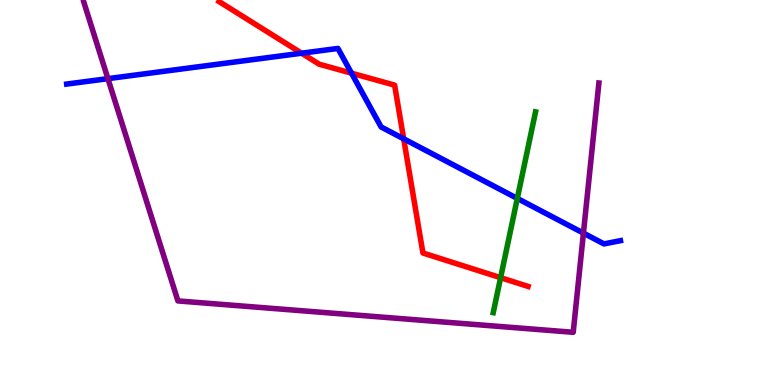[{'lines': ['blue', 'red'], 'intersections': [{'x': 3.89, 'y': 8.62}, {'x': 4.54, 'y': 8.1}, {'x': 5.21, 'y': 6.39}]}, {'lines': ['green', 'red'], 'intersections': [{'x': 6.46, 'y': 2.79}]}, {'lines': ['purple', 'red'], 'intersections': []}, {'lines': ['blue', 'green'], 'intersections': [{'x': 6.67, 'y': 4.85}]}, {'lines': ['blue', 'purple'], 'intersections': [{'x': 1.39, 'y': 7.96}, {'x': 7.53, 'y': 3.95}]}, {'lines': ['green', 'purple'], 'intersections': []}]